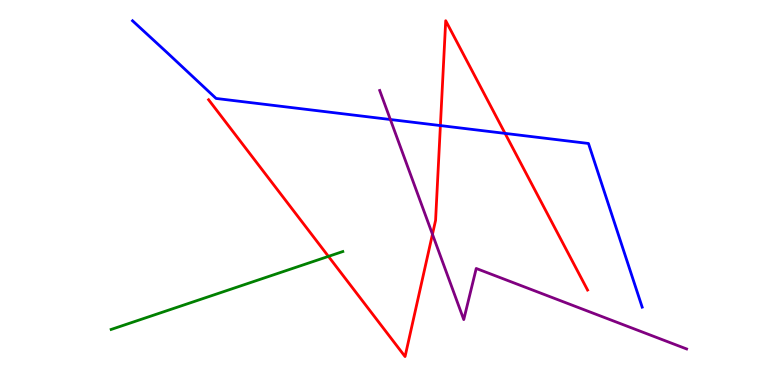[{'lines': ['blue', 'red'], 'intersections': [{'x': 5.68, 'y': 6.74}, {'x': 6.52, 'y': 6.54}]}, {'lines': ['green', 'red'], 'intersections': [{'x': 4.24, 'y': 3.34}]}, {'lines': ['purple', 'red'], 'intersections': [{'x': 5.58, 'y': 3.91}]}, {'lines': ['blue', 'green'], 'intersections': []}, {'lines': ['blue', 'purple'], 'intersections': [{'x': 5.04, 'y': 6.9}]}, {'lines': ['green', 'purple'], 'intersections': []}]